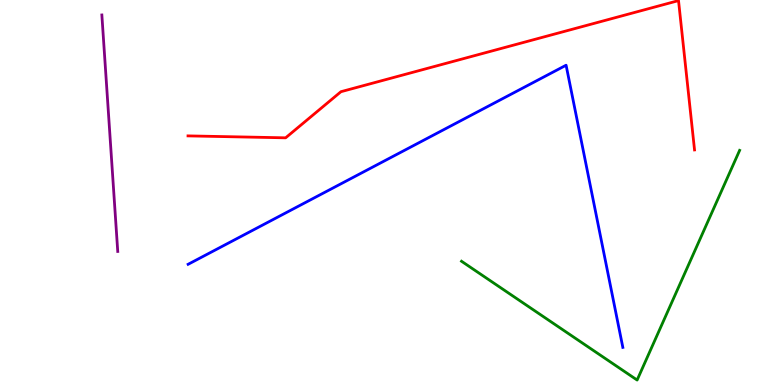[{'lines': ['blue', 'red'], 'intersections': []}, {'lines': ['green', 'red'], 'intersections': []}, {'lines': ['purple', 'red'], 'intersections': []}, {'lines': ['blue', 'green'], 'intersections': []}, {'lines': ['blue', 'purple'], 'intersections': []}, {'lines': ['green', 'purple'], 'intersections': []}]